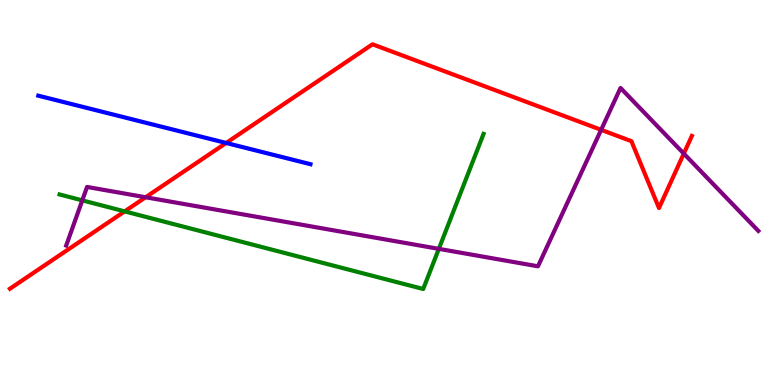[{'lines': ['blue', 'red'], 'intersections': [{'x': 2.92, 'y': 6.29}]}, {'lines': ['green', 'red'], 'intersections': [{'x': 1.61, 'y': 4.51}]}, {'lines': ['purple', 'red'], 'intersections': [{'x': 1.88, 'y': 4.88}, {'x': 7.76, 'y': 6.63}, {'x': 8.82, 'y': 6.01}]}, {'lines': ['blue', 'green'], 'intersections': []}, {'lines': ['blue', 'purple'], 'intersections': []}, {'lines': ['green', 'purple'], 'intersections': [{'x': 1.06, 'y': 4.8}, {'x': 5.66, 'y': 3.54}]}]